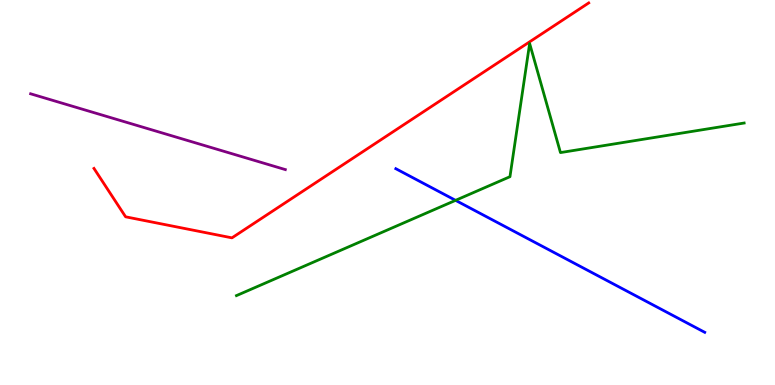[{'lines': ['blue', 'red'], 'intersections': []}, {'lines': ['green', 'red'], 'intersections': []}, {'lines': ['purple', 'red'], 'intersections': []}, {'lines': ['blue', 'green'], 'intersections': [{'x': 5.88, 'y': 4.8}]}, {'lines': ['blue', 'purple'], 'intersections': []}, {'lines': ['green', 'purple'], 'intersections': []}]